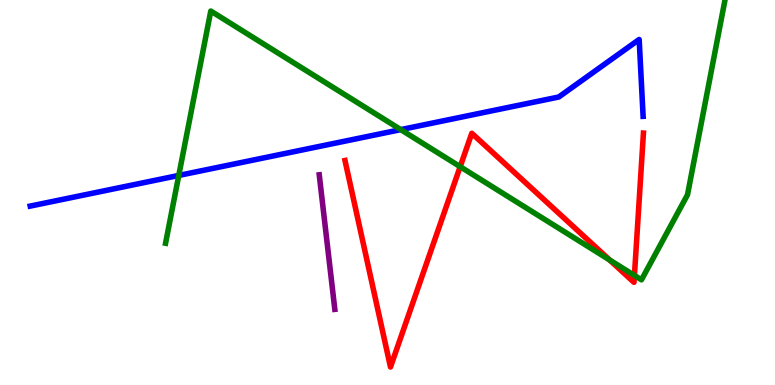[{'lines': ['blue', 'red'], 'intersections': []}, {'lines': ['green', 'red'], 'intersections': [{'x': 5.94, 'y': 5.67}, {'x': 7.87, 'y': 3.25}, {'x': 8.19, 'y': 2.85}]}, {'lines': ['purple', 'red'], 'intersections': []}, {'lines': ['blue', 'green'], 'intersections': [{'x': 2.31, 'y': 5.44}, {'x': 5.17, 'y': 6.63}]}, {'lines': ['blue', 'purple'], 'intersections': []}, {'lines': ['green', 'purple'], 'intersections': []}]